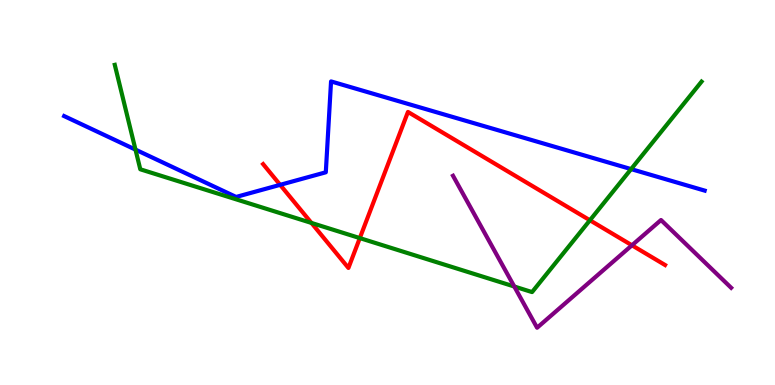[{'lines': ['blue', 'red'], 'intersections': [{'x': 3.61, 'y': 5.2}]}, {'lines': ['green', 'red'], 'intersections': [{'x': 4.02, 'y': 4.21}, {'x': 4.64, 'y': 3.82}, {'x': 7.61, 'y': 4.28}]}, {'lines': ['purple', 'red'], 'intersections': [{'x': 8.15, 'y': 3.63}]}, {'lines': ['blue', 'green'], 'intersections': [{'x': 1.75, 'y': 6.11}, {'x': 8.14, 'y': 5.61}]}, {'lines': ['blue', 'purple'], 'intersections': []}, {'lines': ['green', 'purple'], 'intersections': [{'x': 6.64, 'y': 2.56}]}]